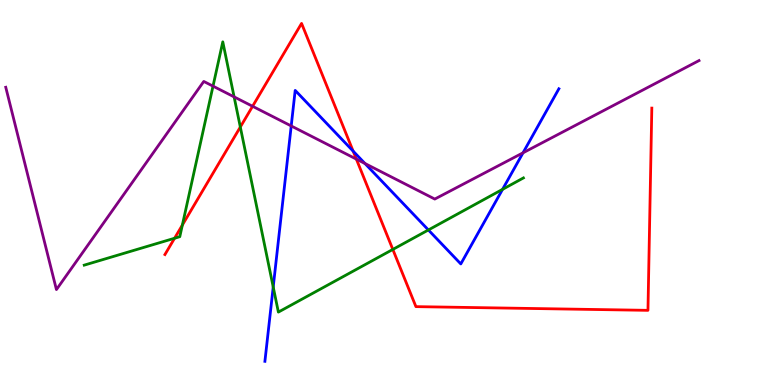[{'lines': ['blue', 'red'], 'intersections': [{'x': 4.56, 'y': 6.07}]}, {'lines': ['green', 'red'], 'intersections': [{'x': 2.25, 'y': 3.81}, {'x': 2.35, 'y': 4.15}, {'x': 3.1, 'y': 6.7}, {'x': 5.07, 'y': 3.52}]}, {'lines': ['purple', 'red'], 'intersections': [{'x': 3.26, 'y': 7.24}, {'x': 4.6, 'y': 5.87}]}, {'lines': ['blue', 'green'], 'intersections': [{'x': 3.53, 'y': 2.55}, {'x': 5.53, 'y': 4.03}, {'x': 6.48, 'y': 5.08}]}, {'lines': ['blue', 'purple'], 'intersections': [{'x': 3.76, 'y': 6.73}, {'x': 4.71, 'y': 5.75}, {'x': 6.75, 'y': 6.03}]}, {'lines': ['green', 'purple'], 'intersections': [{'x': 2.75, 'y': 7.76}, {'x': 3.02, 'y': 7.48}]}]